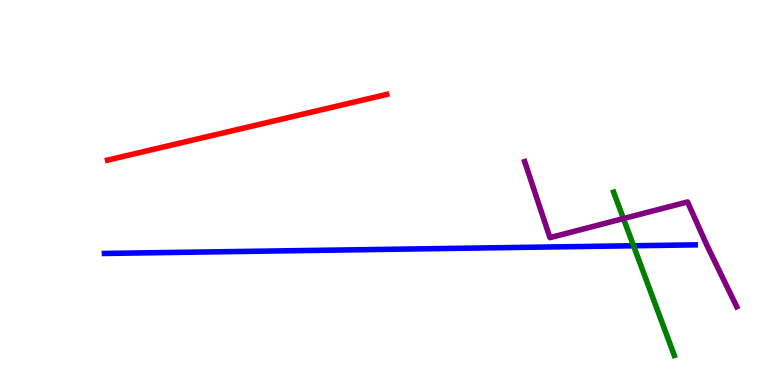[{'lines': ['blue', 'red'], 'intersections': []}, {'lines': ['green', 'red'], 'intersections': []}, {'lines': ['purple', 'red'], 'intersections': []}, {'lines': ['blue', 'green'], 'intersections': [{'x': 8.17, 'y': 3.62}]}, {'lines': ['blue', 'purple'], 'intersections': []}, {'lines': ['green', 'purple'], 'intersections': [{'x': 8.04, 'y': 4.32}]}]